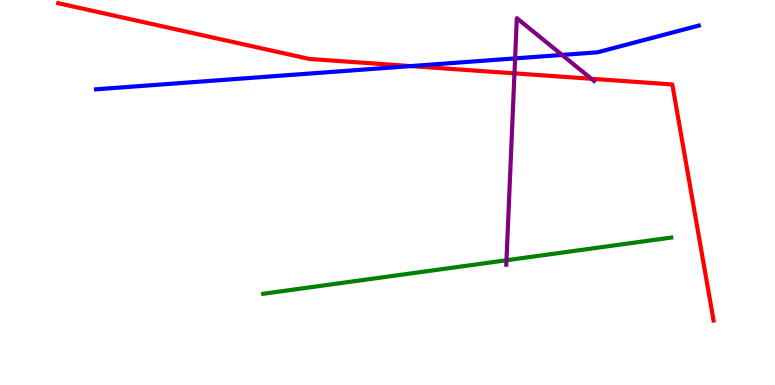[{'lines': ['blue', 'red'], 'intersections': [{'x': 5.3, 'y': 8.28}]}, {'lines': ['green', 'red'], 'intersections': []}, {'lines': ['purple', 'red'], 'intersections': [{'x': 6.64, 'y': 8.09}, {'x': 7.63, 'y': 7.95}]}, {'lines': ['blue', 'green'], 'intersections': []}, {'lines': ['blue', 'purple'], 'intersections': [{'x': 6.65, 'y': 8.48}, {'x': 7.25, 'y': 8.57}]}, {'lines': ['green', 'purple'], 'intersections': [{'x': 6.54, 'y': 3.24}]}]